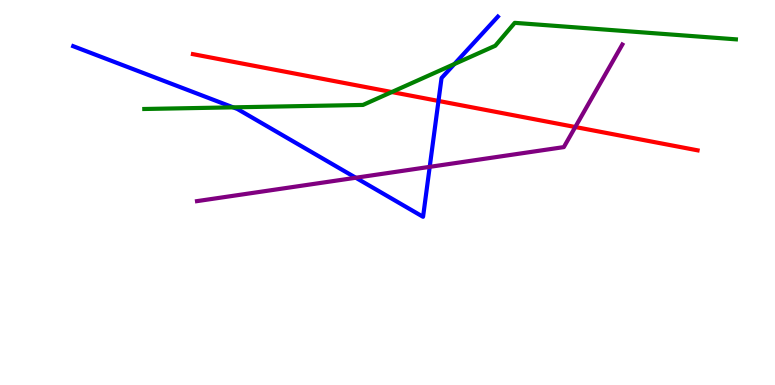[{'lines': ['blue', 'red'], 'intersections': [{'x': 5.66, 'y': 7.38}]}, {'lines': ['green', 'red'], 'intersections': [{'x': 5.06, 'y': 7.61}]}, {'lines': ['purple', 'red'], 'intersections': [{'x': 7.42, 'y': 6.7}]}, {'lines': ['blue', 'green'], 'intersections': [{'x': 3.01, 'y': 7.21}, {'x': 5.86, 'y': 8.34}]}, {'lines': ['blue', 'purple'], 'intersections': [{'x': 4.59, 'y': 5.38}, {'x': 5.54, 'y': 5.67}]}, {'lines': ['green', 'purple'], 'intersections': []}]